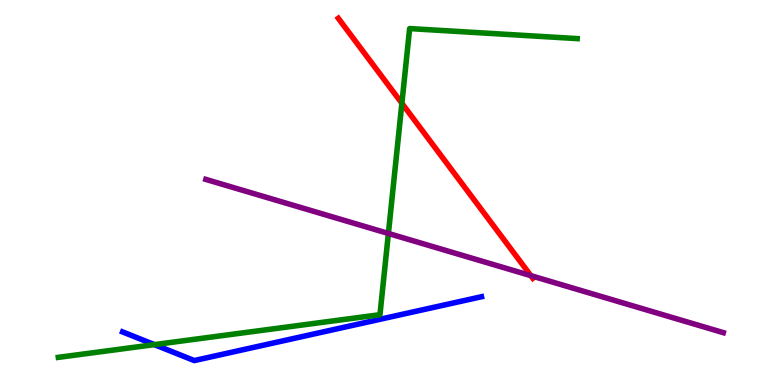[{'lines': ['blue', 'red'], 'intersections': []}, {'lines': ['green', 'red'], 'intersections': [{'x': 5.19, 'y': 7.32}]}, {'lines': ['purple', 'red'], 'intersections': [{'x': 6.85, 'y': 2.84}]}, {'lines': ['blue', 'green'], 'intersections': [{'x': 1.99, 'y': 1.05}]}, {'lines': ['blue', 'purple'], 'intersections': []}, {'lines': ['green', 'purple'], 'intersections': [{'x': 5.01, 'y': 3.94}]}]